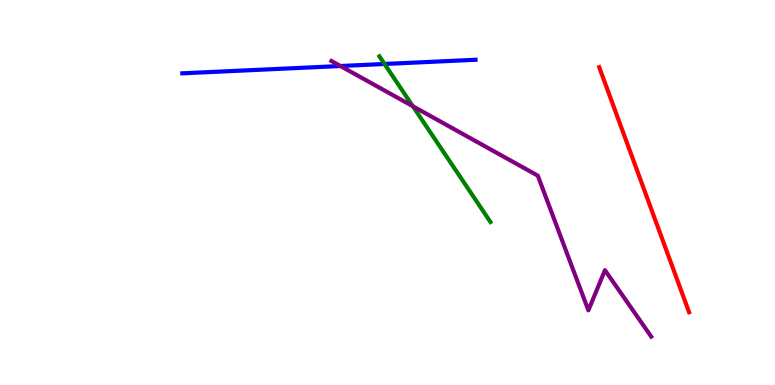[{'lines': ['blue', 'red'], 'intersections': []}, {'lines': ['green', 'red'], 'intersections': []}, {'lines': ['purple', 'red'], 'intersections': []}, {'lines': ['blue', 'green'], 'intersections': [{'x': 4.96, 'y': 8.34}]}, {'lines': ['blue', 'purple'], 'intersections': [{'x': 4.39, 'y': 8.29}]}, {'lines': ['green', 'purple'], 'intersections': [{'x': 5.33, 'y': 7.24}]}]